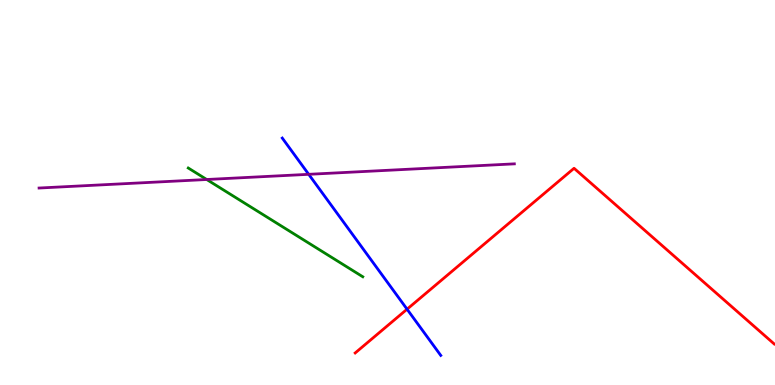[{'lines': ['blue', 'red'], 'intersections': [{'x': 5.25, 'y': 1.97}]}, {'lines': ['green', 'red'], 'intersections': []}, {'lines': ['purple', 'red'], 'intersections': []}, {'lines': ['blue', 'green'], 'intersections': []}, {'lines': ['blue', 'purple'], 'intersections': [{'x': 3.98, 'y': 5.47}]}, {'lines': ['green', 'purple'], 'intersections': [{'x': 2.67, 'y': 5.34}]}]